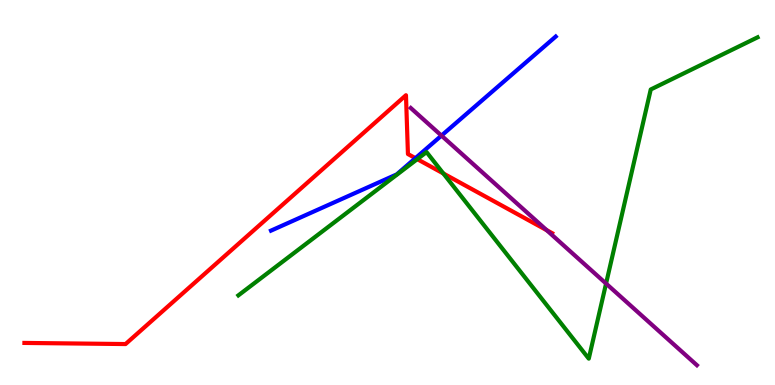[{'lines': ['blue', 'red'], 'intersections': [{'x': 5.36, 'y': 5.89}]}, {'lines': ['green', 'red'], 'intersections': [{'x': 5.38, 'y': 5.87}, {'x': 5.72, 'y': 5.49}]}, {'lines': ['purple', 'red'], 'intersections': [{'x': 7.05, 'y': 4.02}]}, {'lines': ['blue', 'green'], 'intersections': []}, {'lines': ['blue', 'purple'], 'intersections': [{'x': 5.7, 'y': 6.48}]}, {'lines': ['green', 'purple'], 'intersections': [{'x': 7.82, 'y': 2.63}]}]